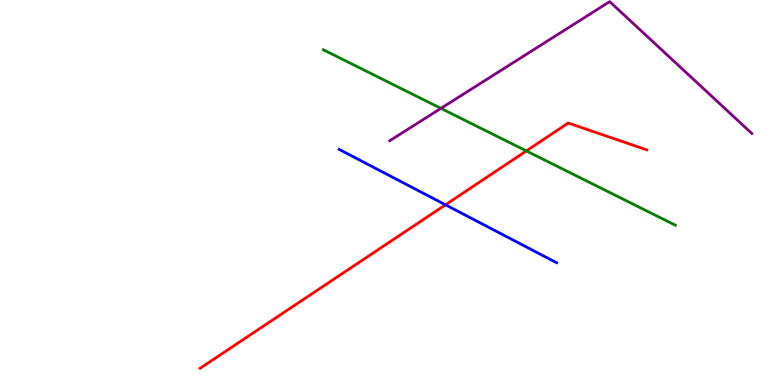[{'lines': ['blue', 'red'], 'intersections': [{'x': 5.75, 'y': 4.68}]}, {'lines': ['green', 'red'], 'intersections': [{'x': 6.79, 'y': 6.08}]}, {'lines': ['purple', 'red'], 'intersections': []}, {'lines': ['blue', 'green'], 'intersections': []}, {'lines': ['blue', 'purple'], 'intersections': []}, {'lines': ['green', 'purple'], 'intersections': [{'x': 5.69, 'y': 7.19}]}]